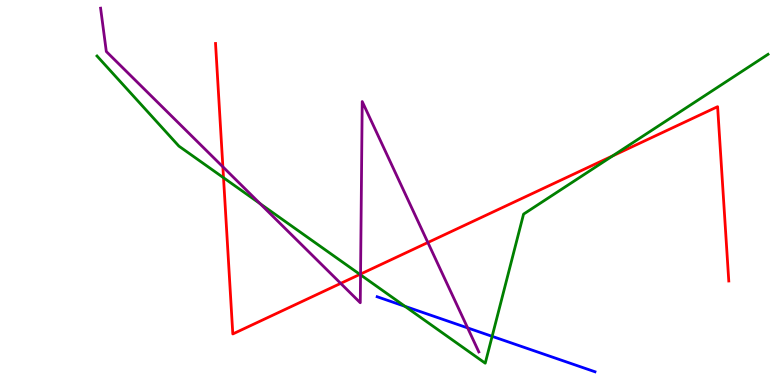[{'lines': ['blue', 'red'], 'intersections': []}, {'lines': ['green', 'red'], 'intersections': [{'x': 2.88, 'y': 5.38}, {'x': 4.64, 'y': 2.87}, {'x': 7.91, 'y': 5.95}]}, {'lines': ['purple', 'red'], 'intersections': [{'x': 2.88, 'y': 5.67}, {'x': 4.4, 'y': 2.64}, {'x': 4.65, 'y': 2.88}, {'x': 5.52, 'y': 3.7}]}, {'lines': ['blue', 'green'], 'intersections': [{'x': 5.23, 'y': 2.04}, {'x': 6.35, 'y': 1.26}]}, {'lines': ['blue', 'purple'], 'intersections': [{'x': 6.03, 'y': 1.48}]}, {'lines': ['green', 'purple'], 'intersections': [{'x': 3.36, 'y': 4.71}, {'x': 4.65, 'y': 2.86}]}]